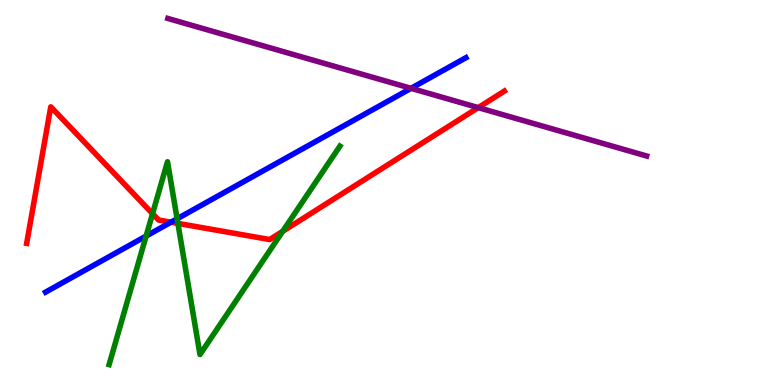[{'lines': ['blue', 'red'], 'intersections': [{'x': 2.21, 'y': 4.23}]}, {'lines': ['green', 'red'], 'intersections': [{'x': 1.97, 'y': 4.45}, {'x': 2.3, 'y': 4.2}, {'x': 3.65, 'y': 3.99}]}, {'lines': ['purple', 'red'], 'intersections': [{'x': 6.17, 'y': 7.2}]}, {'lines': ['blue', 'green'], 'intersections': [{'x': 1.89, 'y': 3.87}, {'x': 2.29, 'y': 4.32}]}, {'lines': ['blue', 'purple'], 'intersections': [{'x': 5.3, 'y': 7.71}]}, {'lines': ['green', 'purple'], 'intersections': []}]